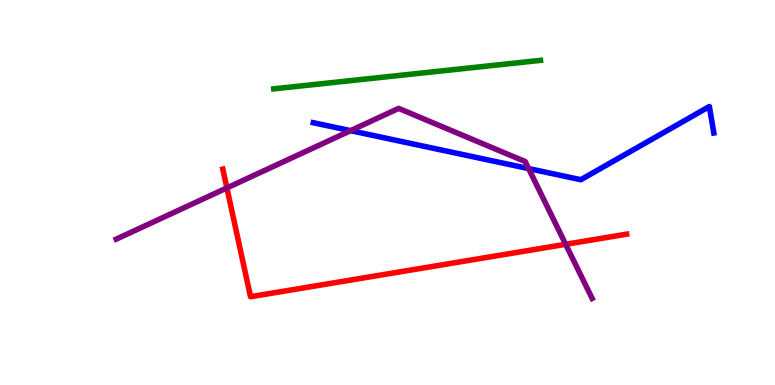[{'lines': ['blue', 'red'], 'intersections': []}, {'lines': ['green', 'red'], 'intersections': []}, {'lines': ['purple', 'red'], 'intersections': [{'x': 2.93, 'y': 5.12}, {'x': 7.3, 'y': 3.65}]}, {'lines': ['blue', 'green'], 'intersections': []}, {'lines': ['blue', 'purple'], 'intersections': [{'x': 4.52, 'y': 6.61}, {'x': 6.82, 'y': 5.62}]}, {'lines': ['green', 'purple'], 'intersections': []}]